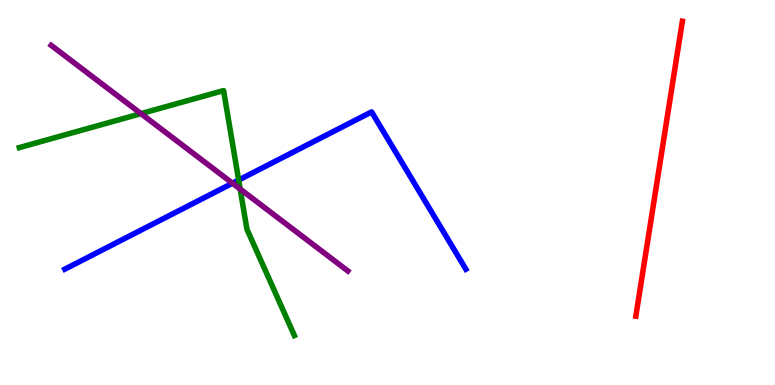[{'lines': ['blue', 'red'], 'intersections': []}, {'lines': ['green', 'red'], 'intersections': []}, {'lines': ['purple', 'red'], 'intersections': []}, {'lines': ['blue', 'green'], 'intersections': [{'x': 3.08, 'y': 5.32}]}, {'lines': ['blue', 'purple'], 'intersections': [{'x': 3.0, 'y': 5.24}]}, {'lines': ['green', 'purple'], 'intersections': [{'x': 1.82, 'y': 7.05}, {'x': 3.1, 'y': 5.09}]}]